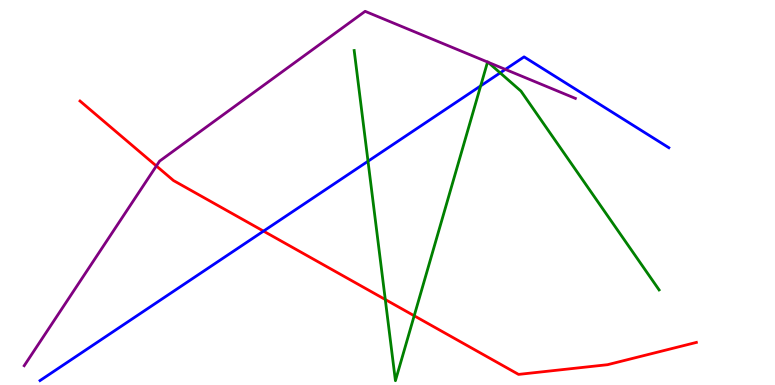[{'lines': ['blue', 'red'], 'intersections': [{'x': 3.4, 'y': 4.0}]}, {'lines': ['green', 'red'], 'intersections': [{'x': 4.97, 'y': 2.22}, {'x': 5.34, 'y': 1.8}]}, {'lines': ['purple', 'red'], 'intersections': [{'x': 2.02, 'y': 5.69}]}, {'lines': ['blue', 'green'], 'intersections': [{'x': 4.75, 'y': 5.81}, {'x': 6.2, 'y': 7.77}, {'x': 6.45, 'y': 8.11}]}, {'lines': ['blue', 'purple'], 'intersections': [{'x': 6.52, 'y': 8.2}]}, {'lines': ['green', 'purple'], 'intersections': [{'x': 6.29, 'y': 8.39}, {'x': 6.3, 'y': 8.38}]}]